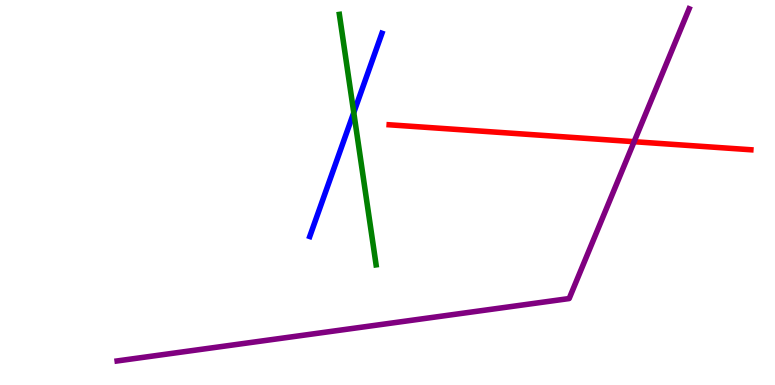[{'lines': ['blue', 'red'], 'intersections': []}, {'lines': ['green', 'red'], 'intersections': []}, {'lines': ['purple', 'red'], 'intersections': [{'x': 8.18, 'y': 6.32}]}, {'lines': ['blue', 'green'], 'intersections': [{'x': 4.56, 'y': 7.08}]}, {'lines': ['blue', 'purple'], 'intersections': []}, {'lines': ['green', 'purple'], 'intersections': []}]